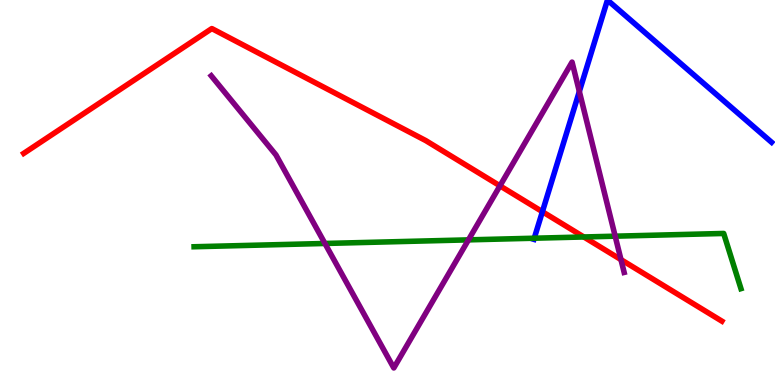[{'lines': ['blue', 'red'], 'intersections': [{'x': 7.0, 'y': 4.5}]}, {'lines': ['green', 'red'], 'intersections': [{'x': 7.53, 'y': 3.84}]}, {'lines': ['purple', 'red'], 'intersections': [{'x': 6.45, 'y': 5.17}, {'x': 8.01, 'y': 3.26}]}, {'lines': ['blue', 'green'], 'intersections': [{'x': 6.89, 'y': 3.81}]}, {'lines': ['blue', 'purple'], 'intersections': [{'x': 7.48, 'y': 7.62}]}, {'lines': ['green', 'purple'], 'intersections': [{'x': 4.19, 'y': 3.68}, {'x': 6.04, 'y': 3.77}, {'x': 7.94, 'y': 3.87}]}]